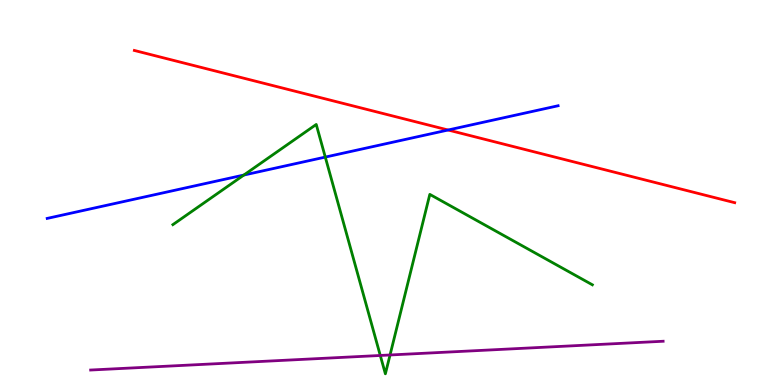[{'lines': ['blue', 'red'], 'intersections': [{'x': 5.78, 'y': 6.62}]}, {'lines': ['green', 'red'], 'intersections': []}, {'lines': ['purple', 'red'], 'intersections': []}, {'lines': ['blue', 'green'], 'intersections': [{'x': 3.15, 'y': 5.45}, {'x': 4.2, 'y': 5.92}]}, {'lines': ['blue', 'purple'], 'intersections': []}, {'lines': ['green', 'purple'], 'intersections': [{'x': 4.91, 'y': 0.767}, {'x': 5.03, 'y': 0.78}]}]